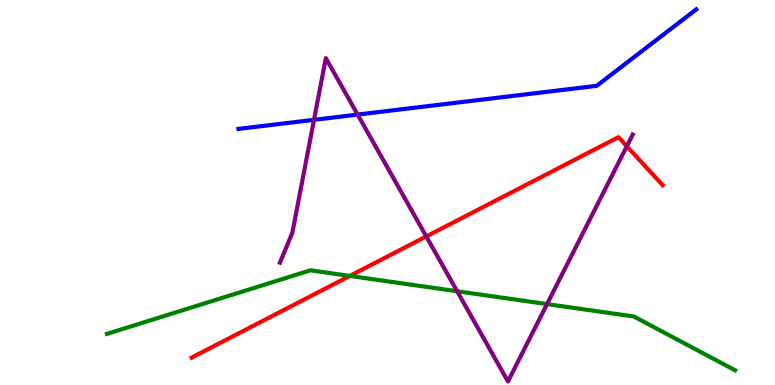[{'lines': ['blue', 'red'], 'intersections': []}, {'lines': ['green', 'red'], 'intersections': [{'x': 4.51, 'y': 2.83}]}, {'lines': ['purple', 'red'], 'intersections': [{'x': 5.5, 'y': 3.86}, {'x': 8.09, 'y': 6.2}]}, {'lines': ['blue', 'green'], 'intersections': []}, {'lines': ['blue', 'purple'], 'intersections': [{'x': 4.05, 'y': 6.89}, {'x': 4.61, 'y': 7.02}]}, {'lines': ['green', 'purple'], 'intersections': [{'x': 5.9, 'y': 2.43}, {'x': 7.06, 'y': 2.1}]}]